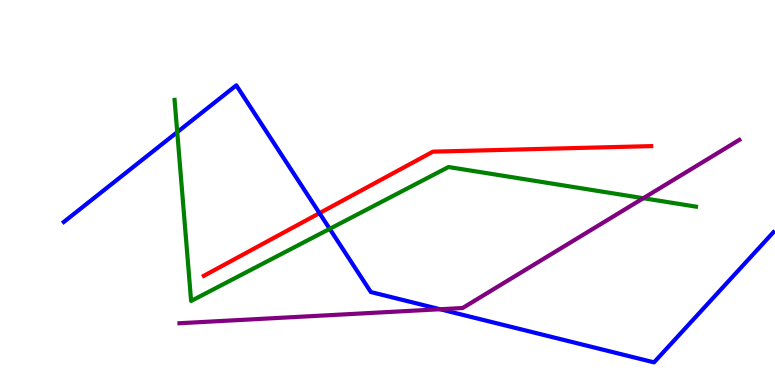[{'lines': ['blue', 'red'], 'intersections': [{'x': 4.12, 'y': 4.46}]}, {'lines': ['green', 'red'], 'intersections': []}, {'lines': ['purple', 'red'], 'intersections': []}, {'lines': ['blue', 'green'], 'intersections': [{'x': 2.29, 'y': 6.57}, {'x': 4.25, 'y': 4.06}]}, {'lines': ['blue', 'purple'], 'intersections': [{'x': 5.68, 'y': 1.97}]}, {'lines': ['green', 'purple'], 'intersections': [{'x': 8.3, 'y': 4.85}]}]